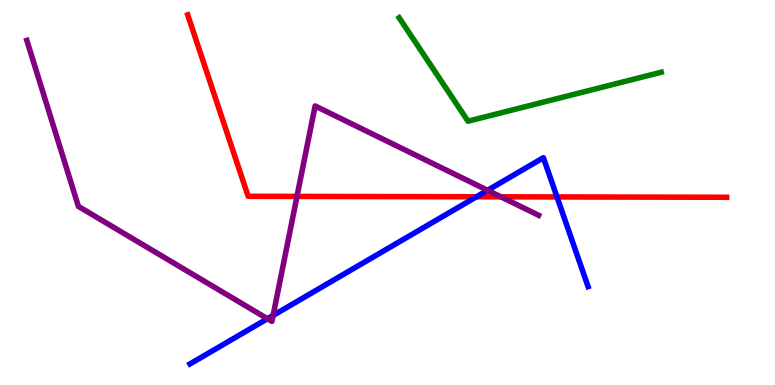[{'lines': ['blue', 'red'], 'intersections': [{'x': 6.15, 'y': 4.89}, {'x': 7.19, 'y': 4.88}]}, {'lines': ['green', 'red'], 'intersections': []}, {'lines': ['purple', 'red'], 'intersections': [{'x': 3.83, 'y': 4.9}, {'x': 6.46, 'y': 4.89}]}, {'lines': ['blue', 'green'], 'intersections': []}, {'lines': ['blue', 'purple'], 'intersections': [{'x': 3.45, 'y': 1.72}, {'x': 3.52, 'y': 1.81}, {'x': 6.29, 'y': 5.06}]}, {'lines': ['green', 'purple'], 'intersections': []}]